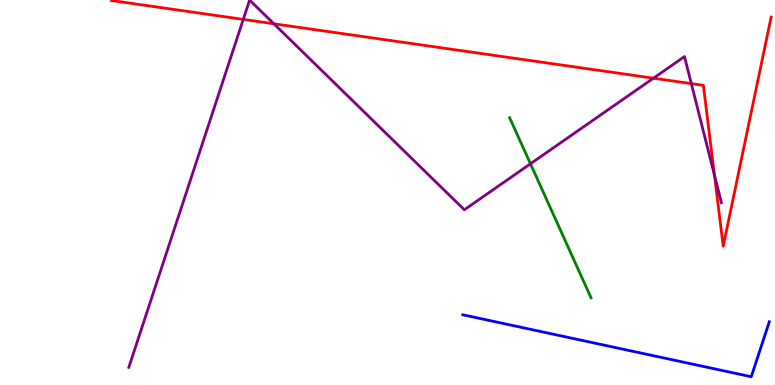[{'lines': ['blue', 'red'], 'intersections': []}, {'lines': ['green', 'red'], 'intersections': []}, {'lines': ['purple', 'red'], 'intersections': [{'x': 3.14, 'y': 9.5}, {'x': 3.53, 'y': 9.38}, {'x': 8.43, 'y': 7.97}, {'x': 8.92, 'y': 7.83}, {'x': 9.22, 'y': 5.45}]}, {'lines': ['blue', 'green'], 'intersections': []}, {'lines': ['blue', 'purple'], 'intersections': []}, {'lines': ['green', 'purple'], 'intersections': [{'x': 6.84, 'y': 5.75}]}]